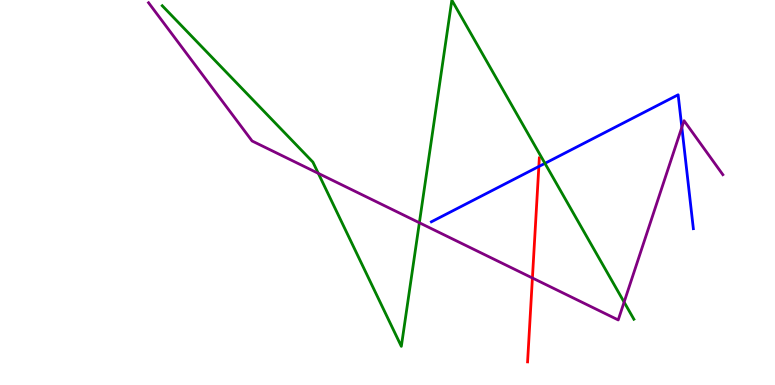[{'lines': ['blue', 'red'], 'intersections': [{'x': 6.95, 'y': 5.68}]}, {'lines': ['green', 'red'], 'intersections': []}, {'lines': ['purple', 'red'], 'intersections': [{'x': 6.87, 'y': 2.78}]}, {'lines': ['blue', 'green'], 'intersections': [{'x': 7.03, 'y': 5.76}]}, {'lines': ['blue', 'purple'], 'intersections': [{'x': 8.8, 'y': 6.69}]}, {'lines': ['green', 'purple'], 'intersections': [{'x': 4.11, 'y': 5.5}, {'x': 5.41, 'y': 4.21}, {'x': 8.05, 'y': 2.15}]}]